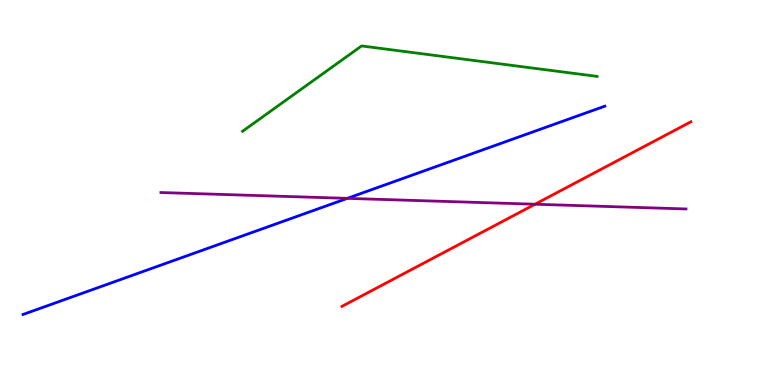[{'lines': ['blue', 'red'], 'intersections': []}, {'lines': ['green', 'red'], 'intersections': []}, {'lines': ['purple', 'red'], 'intersections': [{'x': 6.9, 'y': 4.7}]}, {'lines': ['blue', 'green'], 'intersections': []}, {'lines': ['blue', 'purple'], 'intersections': [{'x': 4.48, 'y': 4.85}]}, {'lines': ['green', 'purple'], 'intersections': []}]